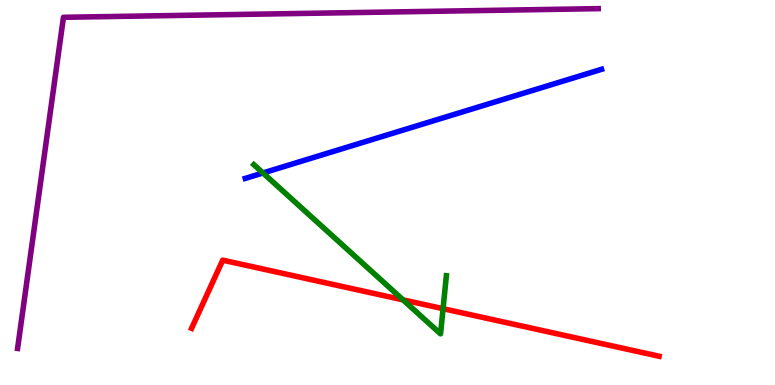[{'lines': ['blue', 'red'], 'intersections': []}, {'lines': ['green', 'red'], 'intersections': [{'x': 5.2, 'y': 2.21}, {'x': 5.72, 'y': 1.98}]}, {'lines': ['purple', 'red'], 'intersections': []}, {'lines': ['blue', 'green'], 'intersections': [{'x': 3.39, 'y': 5.51}]}, {'lines': ['blue', 'purple'], 'intersections': []}, {'lines': ['green', 'purple'], 'intersections': []}]